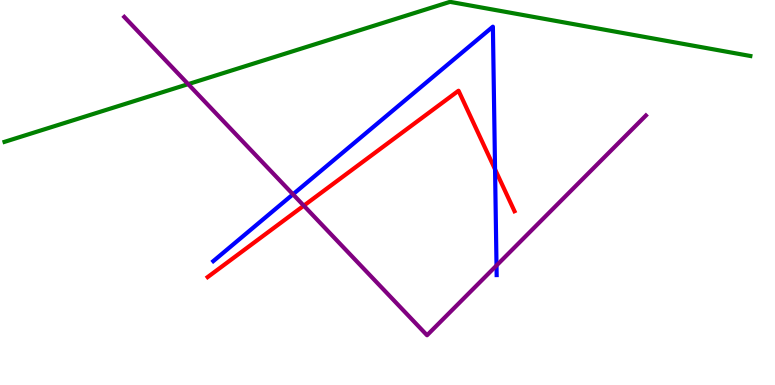[{'lines': ['blue', 'red'], 'intersections': [{'x': 6.39, 'y': 5.6}]}, {'lines': ['green', 'red'], 'intersections': []}, {'lines': ['purple', 'red'], 'intersections': [{'x': 3.92, 'y': 4.66}]}, {'lines': ['blue', 'green'], 'intersections': []}, {'lines': ['blue', 'purple'], 'intersections': [{'x': 3.78, 'y': 4.95}, {'x': 6.41, 'y': 3.1}]}, {'lines': ['green', 'purple'], 'intersections': [{'x': 2.43, 'y': 7.81}]}]